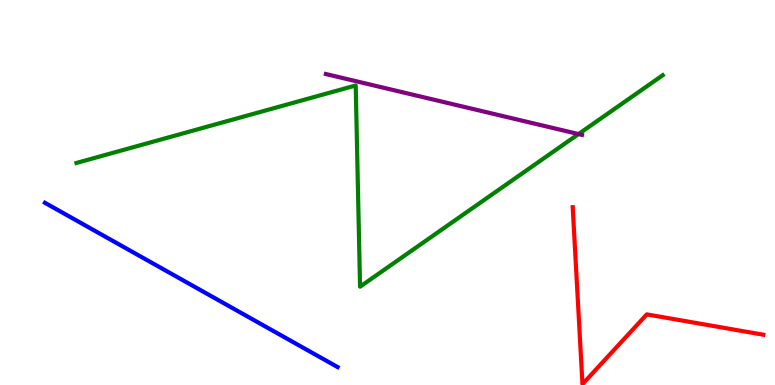[{'lines': ['blue', 'red'], 'intersections': []}, {'lines': ['green', 'red'], 'intersections': []}, {'lines': ['purple', 'red'], 'intersections': []}, {'lines': ['blue', 'green'], 'intersections': []}, {'lines': ['blue', 'purple'], 'intersections': []}, {'lines': ['green', 'purple'], 'intersections': [{'x': 7.46, 'y': 6.52}]}]